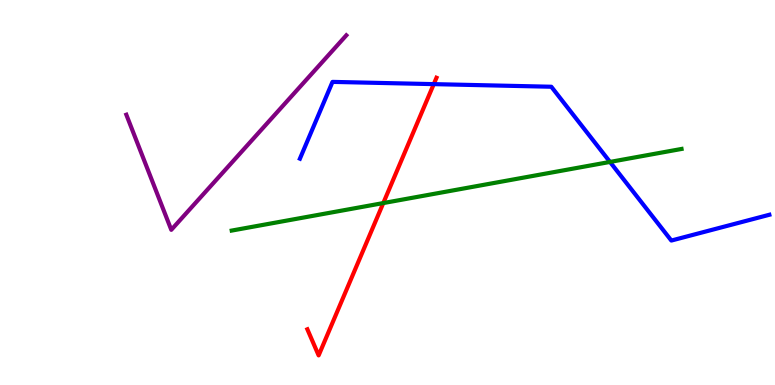[{'lines': ['blue', 'red'], 'intersections': [{'x': 5.6, 'y': 7.81}]}, {'lines': ['green', 'red'], 'intersections': [{'x': 4.95, 'y': 4.73}]}, {'lines': ['purple', 'red'], 'intersections': []}, {'lines': ['blue', 'green'], 'intersections': [{'x': 7.87, 'y': 5.79}]}, {'lines': ['blue', 'purple'], 'intersections': []}, {'lines': ['green', 'purple'], 'intersections': []}]